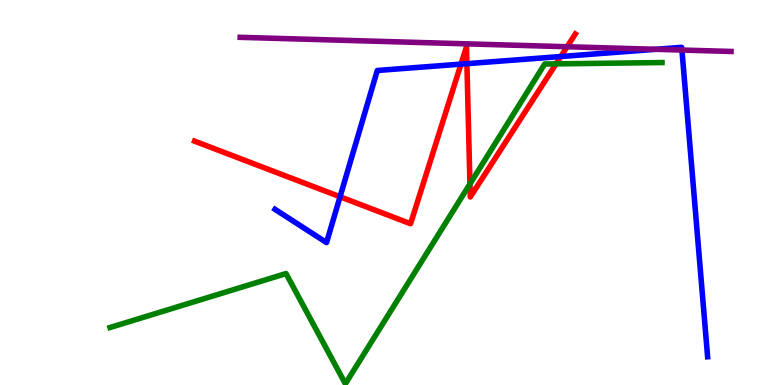[{'lines': ['blue', 'red'], 'intersections': [{'x': 4.39, 'y': 4.89}, {'x': 5.95, 'y': 8.33}, {'x': 6.02, 'y': 8.35}, {'x': 7.24, 'y': 8.53}]}, {'lines': ['green', 'red'], 'intersections': [{'x': 6.06, 'y': 5.22}, {'x': 7.18, 'y': 8.34}]}, {'lines': ['purple', 'red'], 'intersections': [{'x': 7.32, 'y': 8.79}]}, {'lines': ['blue', 'green'], 'intersections': []}, {'lines': ['blue', 'purple'], 'intersections': [{'x': 8.46, 'y': 8.72}, {'x': 8.8, 'y': 8.7}]}, {'lines': ['green', 'purple'], 'intersections': []}]